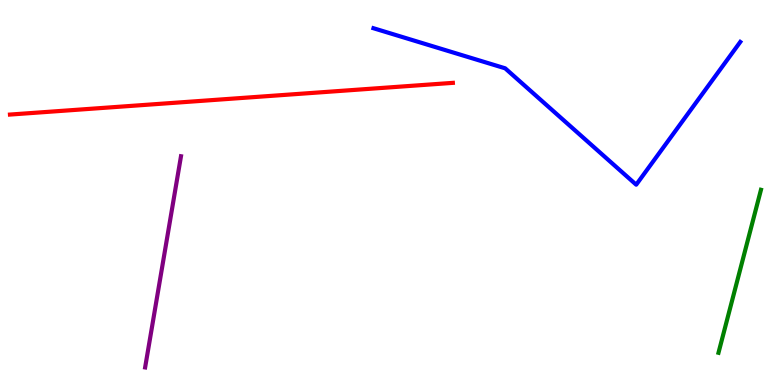[{'lines': ['blue', 'red'], 'intersections': []}, {'lines': ['green', 'red'], 'intersections': []}, {'lines': ['purple', 'red'], 'intersections': []}, {'lines': ['blue', 'green'], 'intersections': []}, {'lines': ['blue', 'purple'], 'intersections': []}, {'lines': ['green', 'purple'], 'intersections': []}]